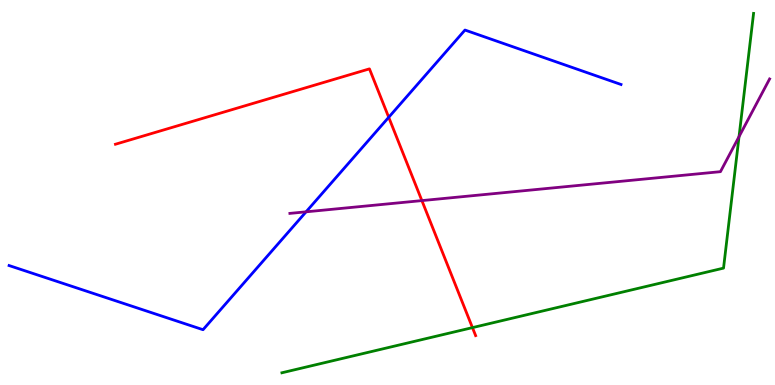[{'lines': ['blue', 'red'], 'intersections': [{'x': 5.02, 'y': 6.95}]}, {'lines': ['green', 'red'], 'intersections': [{'x': 6.1, 'y': 1.49}]}, {'lines': ['purple', 'red'], 'intersections': [{'x': 5.44, 'y': 4.79}]}, {'lines': ['blue', 'green'], 'intersections': []}, {'lines': ['blue', 'purple'], 'intersections': [{'x': 3.95, 'y': 4.5}]}, {'lines': ['green', 'purple'], 'intersections': [{'x': 9.54, 'y': 6.45}]}]